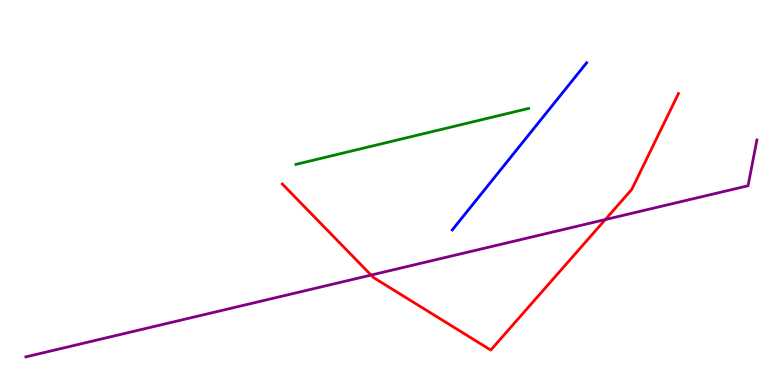[{'lines': ['blue', 'red'], 'intersections': []}, {'lines': ['green', 'red'], 'intersections': []}, {'lines': ['purple', 'red'], 'intersections': [{'x': 4.79, 'y': 2.86}, {'x': 7.81, 'y': 4.3}]}, {'lines': ['blue', 'green'], 'intersections': []}, {'lines': ['blue', 'purple'], 'intersections': []}, {'lines': ['green', 'purple'], 'intersections': []}]